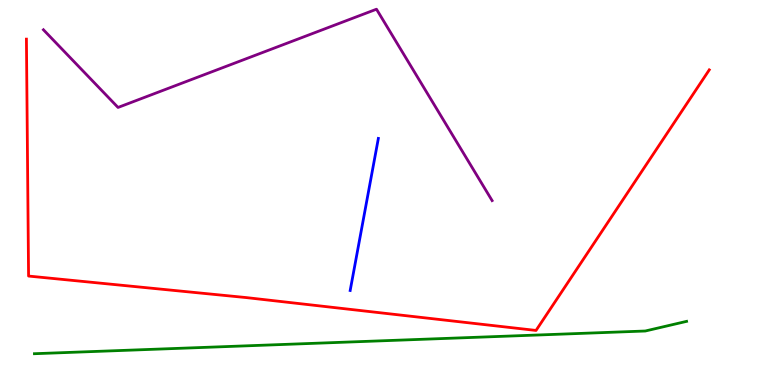[{'lines': ['blue', 'red'], 'intersections': []}, {'lines': ['green', 'red'], 'intersections': []}, {'lines': ['purple', 'red'], 'intersections': []}, {'lines': ['blue', 'green'], 'intersections': []}, {'lines': ['blue', 'purple'], 'intersections': []}, {'lines': ['green', 'purple'], 'intersections': []}]